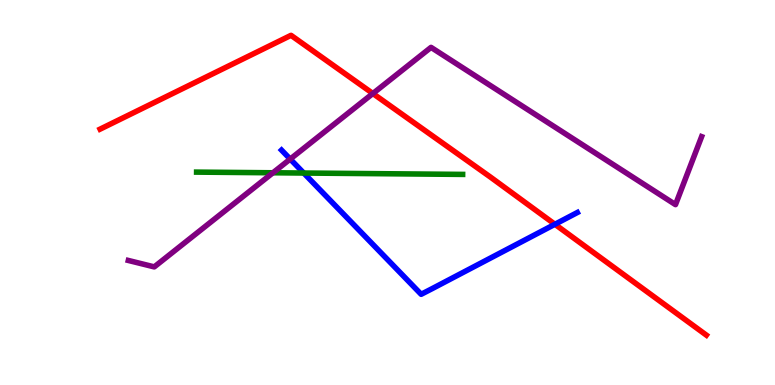[{'lines': ['blue', 'red'], 'intersections': [{'x': 7.16, 'y': 4.17}]}, {'lines': ['green', 'red'], 'intersections': []}, {'lines': ['purple', 'red'], 'intersections': [{'x': 4.81, 'y': 7.57}]}, {'lines': ['blue', 'green'], 'intersections': [{'x': 3.92, 'y': 5.51}]}, {'lines': ['blue', 'purple'], 'intersections': [{'x': 3.74, 'y': 5.87}]}, {'lines': ['green', 'purple'], 'intersections': [{'x': 3.52, 'y': 5.51}]}]